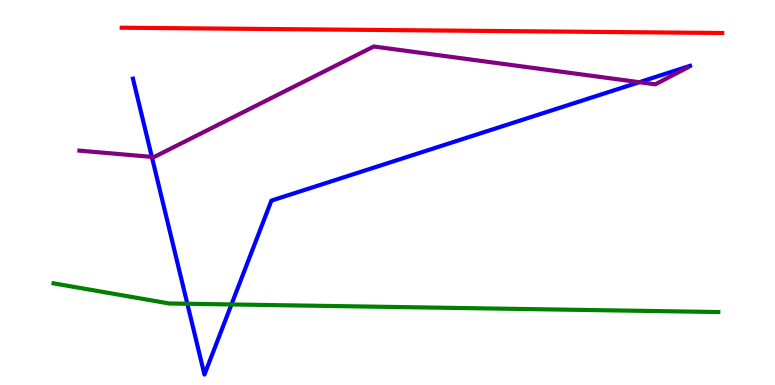[{'lines': ['blue', 'red'], 'intersections': []}, {'lines': ['green', 'red'], 'intersections': []}, {'lines': ['purple', 'red'], 'intersections': []}, {'lines': ['blue', 'green'], 'intersections': [{'x': 2.42, 'y': 2.11}, {'x': 2.99, 'y': 2.09}]}, {'lines': ['blue', 'purple'], 'intersections': [{'x': 1.96, 'y': 5.92}, {'x': 8.25, 'y': 7.87}]}, {'lines': ['green', 'purple'], 'intersections': []}]